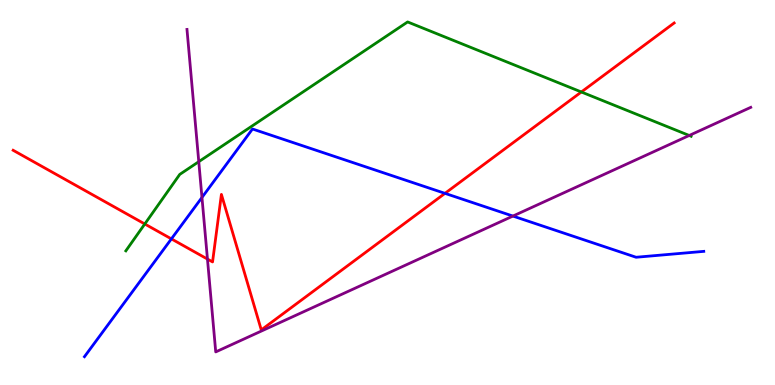[{'lines': ['blue', 'red'], 'intersections': [{'x': 2.21, 'y': 3.8}, {'x': 5.74, 'y': 4.98}]}, {'lines': ['green', 'red'], 'intersections': [{'x': 1.87, 'y': 4.18}, {'x': 7.5, 'y': 7.61}]}, {'lines': ['purple', 'red'], 'intersections': [{'x': 2.68, 'y': 3.27}]}, {'lines': ['blue', 'green'], 'intersections': []}, {'lines': ['blue', 'purple'], 'intersections': [{'x': 2.61, 'y': 4.87}, {'x': 6.62, 'y': 4.39}]}, {'lines': ['green', 'purple'], 'intersections': [{'x': 2.56, 'y': 5.8}, {'x': 8.89, 'y': 6.48}]}]